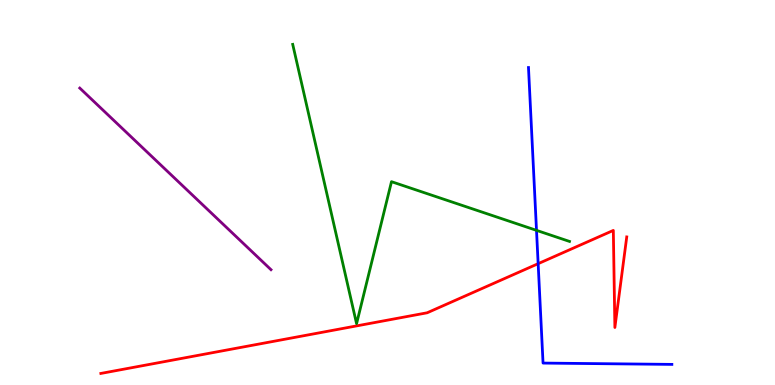[{'lines': ['blue', 'red'], 'intersections': [{'x': 6.94, 'y': 3.15}]}, {'lines': ['green', 'red'], 'intersections': []}, {'lines': ['purple', 'red'], 'intersections': []}, {'lines': ['blue', 'green'], 'intersections': [{'x': 6.92, 'y': 4.02}]}, {'lines': ['blue', 'purple'], 'intersections': []}, {'lines': ['green', 'purple'], 'intersections': []}]